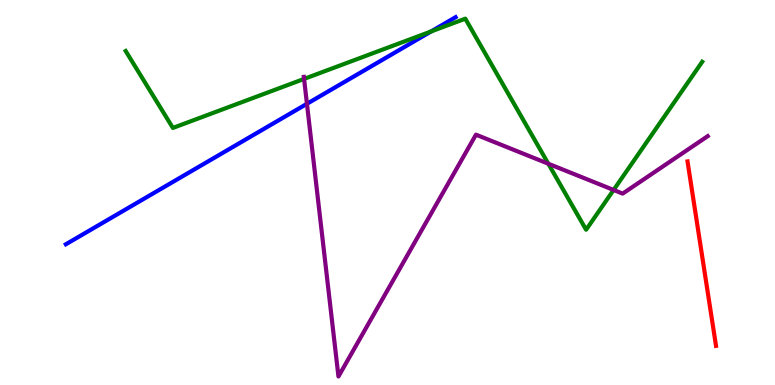[{'lines': ['blue', 'red'], 'intersections': []}, {'lines': ['green', 'red'], 'intersections': []}, {'lines': ['purple', 'red'], 'intersections': []}, {'lines': ['blue', 'green'], 'intersections': [{'x': 5.56, 'y': 9.18}]}, {'lines': ['blue', 'purple'], 'intersections': [{'x': 3.96, 'y': 7.3}]}, {'lines': ['green', 'purple'], 'intersections': [{'x': 3.92, 'y': 7.95}, {'x': 7.08, 'y': 5.75}, {'x': 7.92, 'y': 5.07}]}]